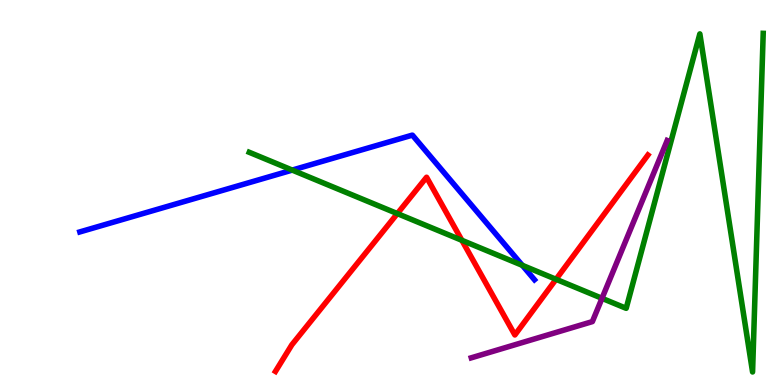[{'lines': ['blue', 'red'], 'intersections': []}, {'lines': ['green', 'red'], 'intersections': [{'x': 5.13, 'y': 4.45}, {'x': 5.96, 'y': 3.76}, {'x': 7.17, 'y': 2.75}]}, {'lines': ['purple', 'red'], 'intersections': []}, {'lines': ['blue', 'green'], 'intersections': [{'x': 3.77, 'y': 5.58}, {'x': 6.74, 'y': 3.11}]}, {'lines': ['blue', 'purple'], 'intersections': []}, {'lines': ['green', 'purple'], 'intersections': [{'x': 7.77, 'y': 2.25}]}]